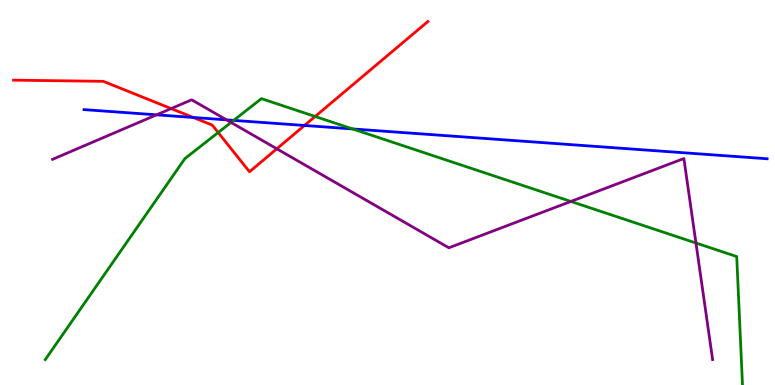[{'lines': ['blue', 'red'], 'intersections': [{'x': 2.49, 'y': 6.95}, {'x': 3.93, 'y': 6.74}]}, {'lines': ['green', 'red'], 'intersections': [{'x': 2.82, 'y': 6.56}, {'x': 4.07, 'y': 6.97}]}, {'lines': ['purple', 'red'], 'intersections': [{'x': 2.21, 'y': 7.18}, {'x': 3.57, 'y': 6.14}]}, {'lines': ['blue', 'green'], 'intersections': [{'x': 3.02, 'y': 6.87}, {'x': 4.55, 'y': 6.65}]}, {'lines': ['blue', 'purple'], 'intersections': [{'x': 2.02, 'y': 7.02}, {'x': 2.92, 'y': 6.89}]}, {'lines': ['green', 'purple'], 'intersections': [{'x': 2.98, 'y': 6.82}, {'x': 7.37, 'y': 4.77}, {'x': 8.98, 'y': 3.69}]}]